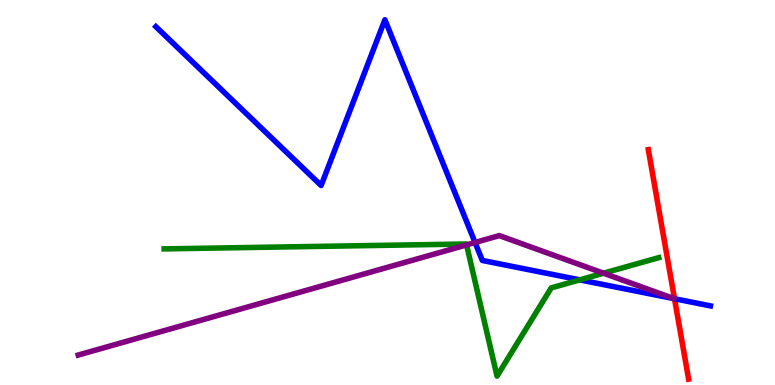[{'lines': ['blue', 'red'], 'intersections': [{'x': 8.7, 'y': 2.24}]}, {'lines': ['green', 'red'], 'intersections': []}, {'lines': ['purple', 'red'], 'intersections': []}, {'lines': ['blue', 'green'], 'intersections': [{'x': 7.48, 'y': 2.73}]}, {'lines': ['blue', 'purple'], 'intersections': [{'x': 6.13, 'y': 3.7}]}, {'lines': ['green', 'purple'], 'intersections': [{'x': 6.02, 'y': 3.64}, {'x': 7.79, 'y': 2.9}]}]